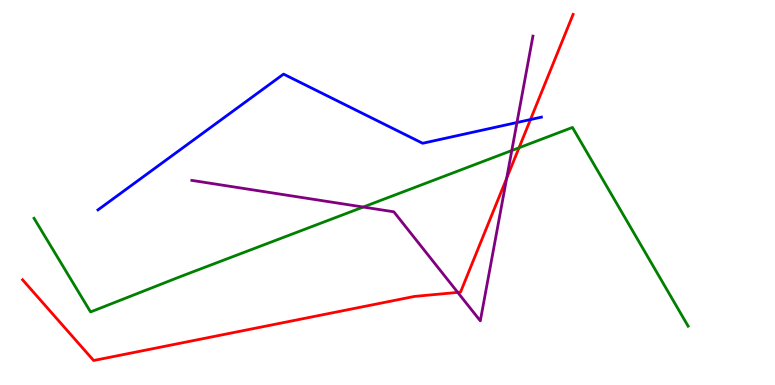[{'lines': ['blue', 'red'], 'intersections': [{'x': 6.84, 'y': 6.9}]}, {'lines': ['green', 'red'], 'intersections': [{'x': 6.7, 'y': 6.16}]}, {'lines': ['purple', 'red'], 'intersections': [{'x': 5.91, 'y': 2.41}, {'x': 6.54, 'y': 5.37}]}, {'lines': ['blue', 'green'], 'intersections': []}, {'lines': ['blue', 'purple'], 'intersections': [{'x': 6.67, 'y': 6.82}]}, {'lines': ['green', 'purple'], 'intersections': [{'x': 4.69, 'y': 4.62}, {'x': 6.6, 'y': 6.09}]}]